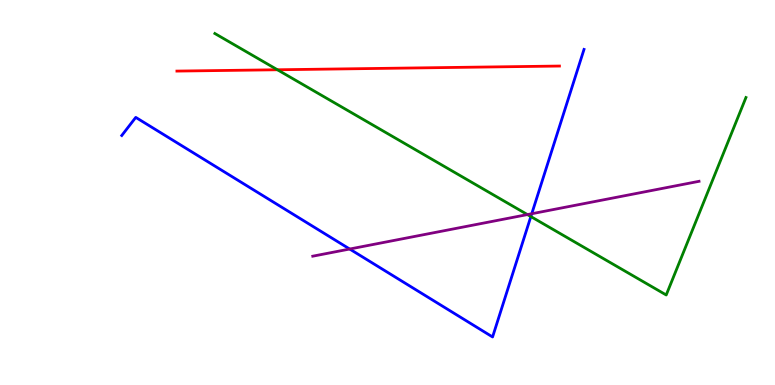[{'lines': ['blue', 'red'], 'intersections': []}, {'lines': ['green', 'red'], 'intersections': [{'x': 3.58, 'y': 8.19}]}, {'lines': ['purple', 'red'], 'intersections': []}, {'lines': ['blue', 'green'], 'intersections': [{'x': 6.85, 'y': 4.37}]}, {'lines': ['blue', 'purple'], 'intersections': [{'x': 4.51, 'y': 3.53}, {'x': 6.86, 'y': 4.45}]}, {'lines': ['green', 'purple'], 'intersections': [{'x': 6.81, 'y': 4.43}]}]